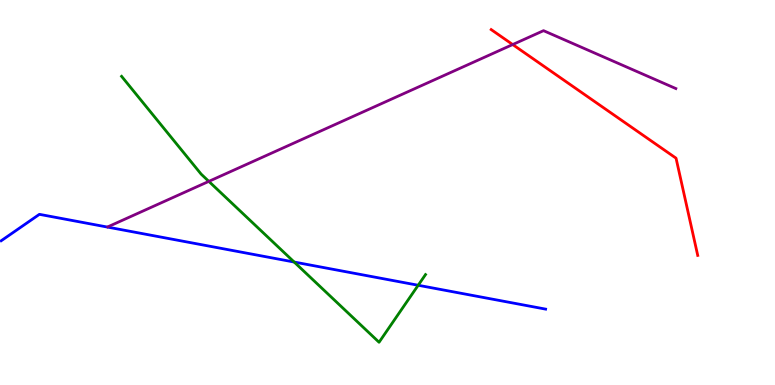[{'lines': ['blue', 'red'], 'intersections': []}, {'lines': ['green', 'red'], 'intersections': []}, {'lines': ['purple', 'red'], 'intersections': [{'x': 6.62, 'y': 8.84}]}, {'lines': ['blue', 'green'], 'intersections': [{'x': 3.8, 'y': 3.19}, {'x': 5.4, 'y': 2.59}]}, {'lines': ['blue', 'purple'], 'intersections': []}, {'lines': ['green', 'purple'], 'intersections': [{'x': 2.69, 'y': 5.29}]}]